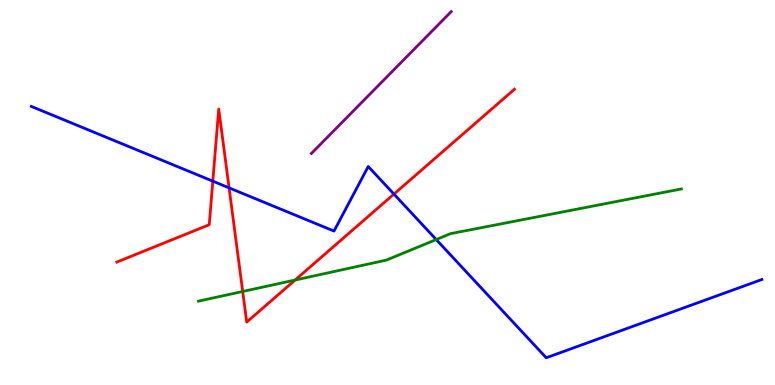[{'lines': ['blue', 'red'], 'intersections': [{'x': 2.75, 'y': 5.29}, {'x': 2.96, 'y': 5.12}, {'x': 5.08, 'y': 4.96}]}, {'lines': ['green', 'red'], 'intersections': [{'x': 3.13, 'y': 2.43}, {'x': 3.81, 'y': 2.73}]}, {'lines': ['purple', 'red'], 'intersections': []}, {'lines': ['blue', 'green'], 'intersections': [{'x': 5.63, 'y': 3.78}]}, {'lines': ['blue', 'purple'], 'intersections': []}, {'lines': ['green', 'purple'], 'intersections': []}]